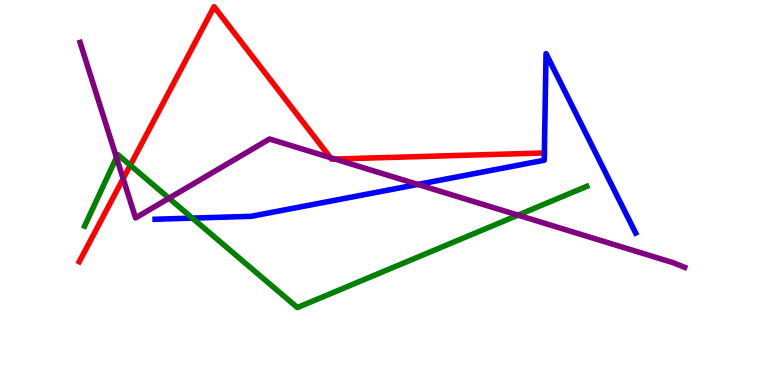[{'lines': ['blue', 'red'], 'intersections': [{'x': 7.02, 'y': 6.03}]}, {'lines': ['green', 'red'], 'intersections': [{'x': 1.68, 'y': 5.71}]}, {'lines': ['purple', 'red'], 'intersections': [{'x': 1.59, 'y': 5.36}, {'x': 4.26, 'y': 5.91}, {'x': 4.32, 'y': 5.87}]}, {'lines': ['blue', 'green'], 'intersections': [{'x': 2.48, 'y': 4.33}]}, {'lines': ['blue', 'purple'], 'intersections': [{'x': 5.39, 'y': 5.21}]}, {'lines': ['green', 'purple'], 'intersections': [{'x': 1.5, 'y': 5.91}, {'x': 2.18, 'y': 4.85}, {'x': 6.68, 'y': 4.41}]}]